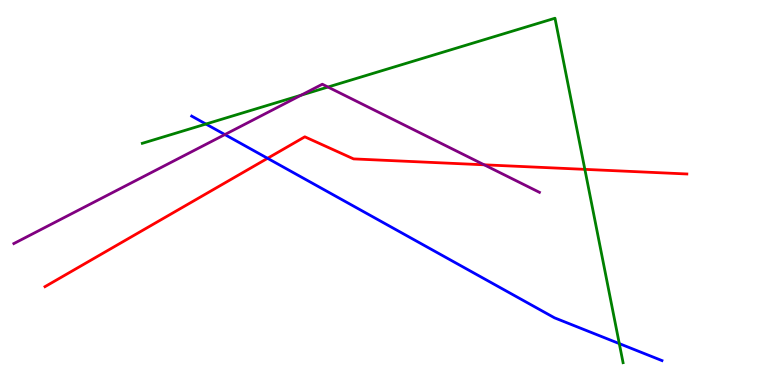[{'lines': ['blue', 'red'], 'intersections': [{'x': 3.45, 'y': 5.89}]}, {'lines': ['green', 'red'], 'intersections': [{'x': 7.55, 'y': 5.6}]}, {'lines': ['purple', 'red'], 'intersections': [{'x': 6.25, 'y': 5.72}]}, {'lines': ['blue', 'green'], 'intersections': [{'x': 2.66, 'y': 6.78}, {'x': 7.99, 'y': 1.08}]}, {'lines': ['blue', 'purple'], 'intersections': [{'x': 2.9, 'y': 6.5}]}, {'lines': ['green', 'purple'], 'intersections': [{'x': 3.89, 'y': 7.53}, {'x': 4.23, 'y': 7.74}]}]